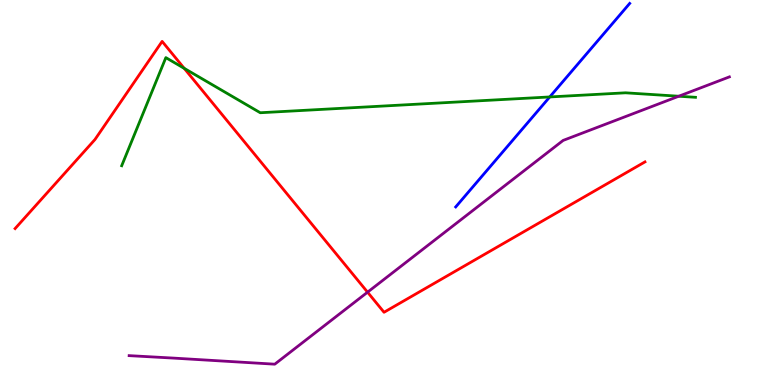[{'lines': ['blue', 'red'], 'intersections': []}, {'lines': ['green', 'red'], 'intersections': [{'x': 2.38, 'y': 8.22}]}, {'lines': ['purple', 'red'], 'intersections': [{'x': 4.74, 'y': 2.41}]}, {'lines': ['blue', 'green'], 'intersections': [{'x': 7.09, 'y': 7.48}]}, {'lines': ['blue', 'purple'], 'intersections': []}, {'lines': ['green', 'purple'], 'intersections': [{'x': 8.76, 'y': 7.5}]}]